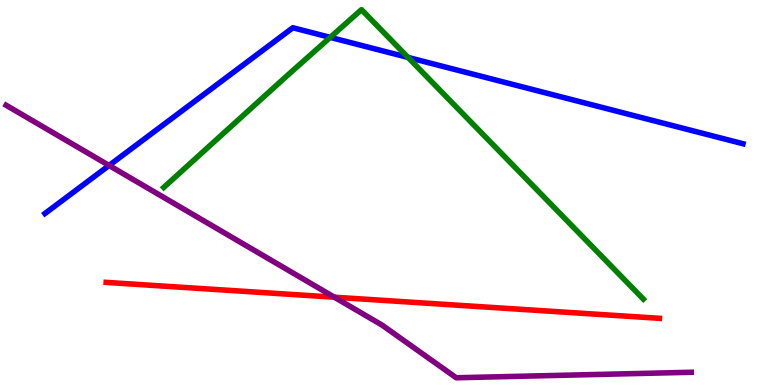[{'lines': ['blue', 'red'], 'intersections': []}, {'lines': ['green', 'red'], 'intersections': []}, {'lines': ['purple', 'red'], 'intersections': [{'x': 4.31, 'y': 2.28}]}, {'lines': ['blue', 'green'], 'intersections': [{'x': 4.26, 'y': 9.03}, {'x': 5.26, 'y': 8.51}]}, {'lines': ['blue', 'purple'], 'intersections': [{'x': 1.41, 'y': 5.7}]}, {'lines': ['green', 'purple'], 'intersections': []}]